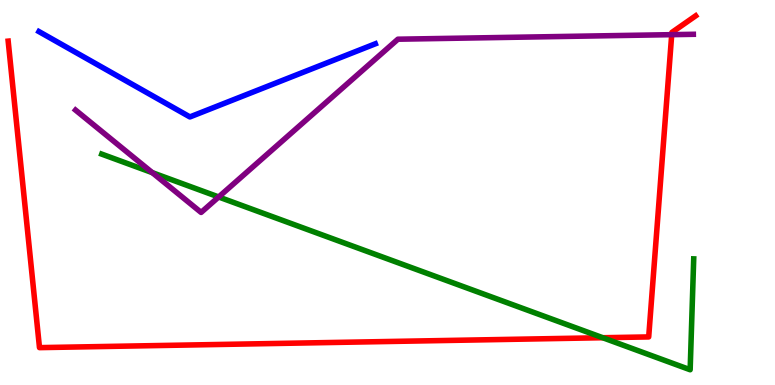[{'lines': ['blue', 'red'], 'intersections': []}, {'lines': ['green', 'red'], 'intersections': [{'x': 7.78, 'y': 1.23}]}, {'lines': ['purple', 'red'], 'intersections': [{'x': 8.67, 'y': 9.1}]}, {'lines': ['blue', 'green'], 'intersections': []}, {'lines': ['blue', 'purple'], 'intersections': []}, {'lines': ['green', 'purple'], 'intersections': [{'x': 1.97, 'y': 5.52}, {'x': 2.82, 'y': 4.88}]}]